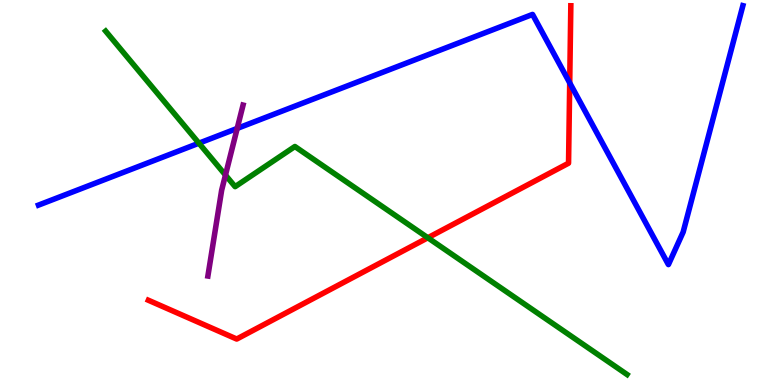[{'lines': ['blue', 'red'], 'intersections': [{'x': 7.35, 'y': 7.85}]}, {'lines': ['green', 'red'], 'intersections': [{'x': 5.52, 'y': 3.82}]}, {'lines': ['purple', 'red'], 'intersections': []}, {'lines': ['blue', 'green'], 'intersections': [{'x': 2.57, 'y': 6.28}]}, {'lines': ['blue', 'purple'], 'intersections': [{'x': 3.06, 'y': 6.66}]}, {'lines': ['green', 'purple'], 'intersections': [{'x': 2.91, 'y': 5.45}]}]